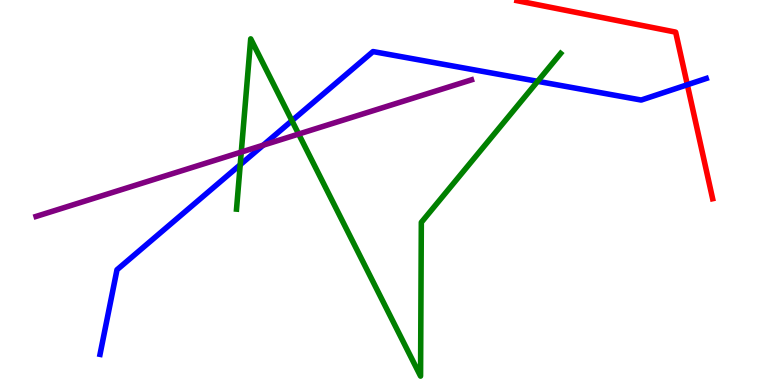[{'lines': ['blue', 'red'], 'intersections': [{'x': 8.87, 'y': 7.8}]}, {'lines': ['green', 'red'], 'intersections': []}, {'lines': ['purple', 'red'], 'intersections': []}, {'lines': ['blue', 'green'], 'intersections': [{'x': 3.1, 'y': 5.72}, {'x': 3.77, 'y': 6.87}, {'x': 6.94, 'y': 7.89}]}, {'lines': ['blue', 'purple'], 'intersections': [{'x': 3.4, 'y': 6.23}]}, {'lines': ['green', 'purple'], 'intersections': [{'x': 3.11, 'y': 6.05}, {'x': 3.85, 'y': 6.52}]}]